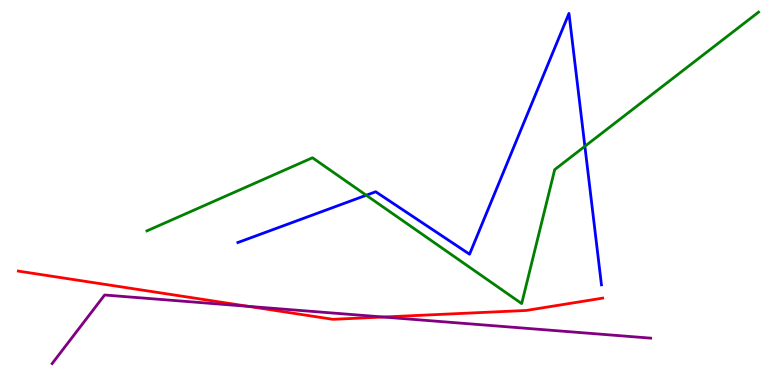[{'lines': ['blue', 'red'], 'intersections': []}, {'lines': ['green', 'red'], 'intersections': []}, {'lines': ['purple', 'red'], 'intersections': [{'x': 3.21, 'y': 2.04}, {'x': 4.94, 'y': 1.77}]}, {'lines': ['blue', 'green'], 'intersections': [{'x': 4.73, 'y': 4.93}, {'x': 7.55, 'y': 6.2}]}, {'lines': ['blue', 'purple'], 'intersections': []}, {'lines': ['green', 'purple'], 'intersections': []}]